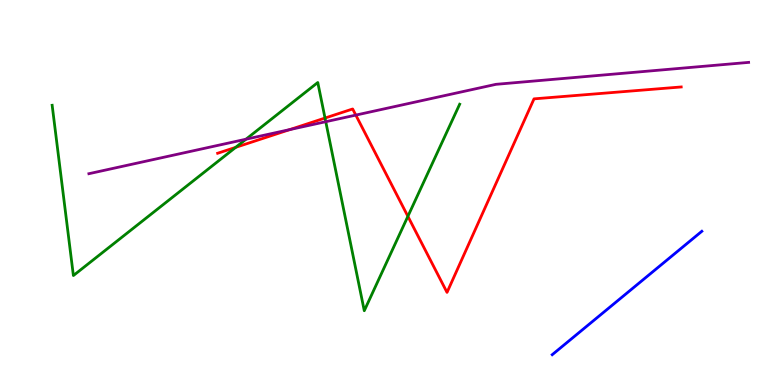[{'lines': ['blue', 'red'], 'intersections': []}, {'lines': ['green', 'red'], 'intersections': [{'x': 3.04, 'y': 6.17}, {'x': 4.19, 'y': 6.93}, {'x': 5.26, 'y': 4.38}]}, {'lines': ['purple', 'red'], 'intersections': [{'x': 3.74, 'y': 6.63}, {'x': 4.59, 'y': 7.01}]}, {'lines': ['blue', 'green'], 'intersections': []}, {'lines': ['blue', 'purple'], 'intersections': []}, {'lines': ['green', 'purple'], 'intersections': [{'x': 3.17, 'y': 6.38}, {'x': 4.2, 'y': 6.84}]}]